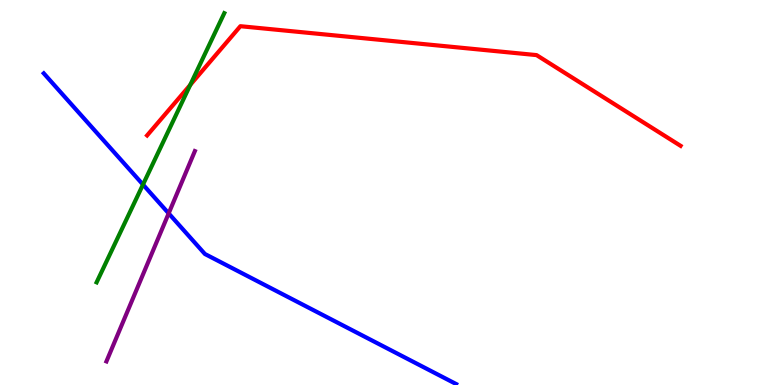[{'lines': ['blue', 'red'], 'intersections': []}, {'lines': ['green', 'red'], 'intersections': [{'x': 2.45, 'y': 7.79}]}, {'lines': ['purple', 'red'], 'intersections': []}, {'lines': ['blue', 'green'], 'intersections': [{'x': 1.84, 'y': 5.21}]}, {'lines': ['blue', 'purple'], 'intersections': [{'x': 2.18, 'y': 4.46}]}, {'lines': ['green', 'purple'], 'intersections': []}]